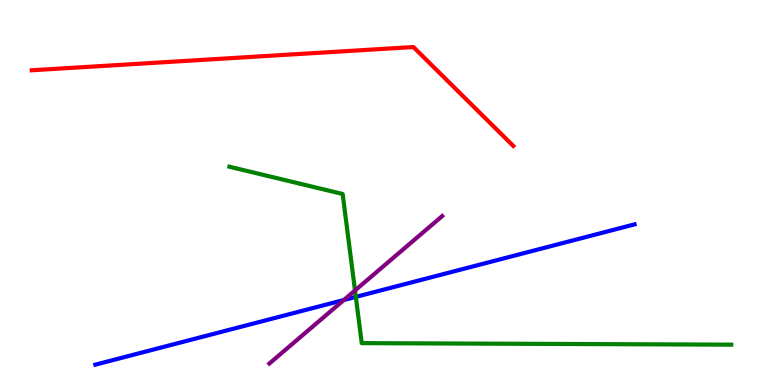[{'lines': ['blue', 'red'], 'intersections': []}, {'lines': ['green', 'red'], 'intersections': []}, {'lines': ['purple', 'red'], 'intersections': []}, {'lines': ['blue', 'green'], 'intersections': [{'x': 4.59, 'y': 2.29}]}, {'lines': ['blue', 'purple'], 'intersections': [{'x': 4.44, 'y': 2.21}]}, {'lines': ['green', 'purple'], 'intersections': [{'x': 4.58, 'y': 2.46}]}]